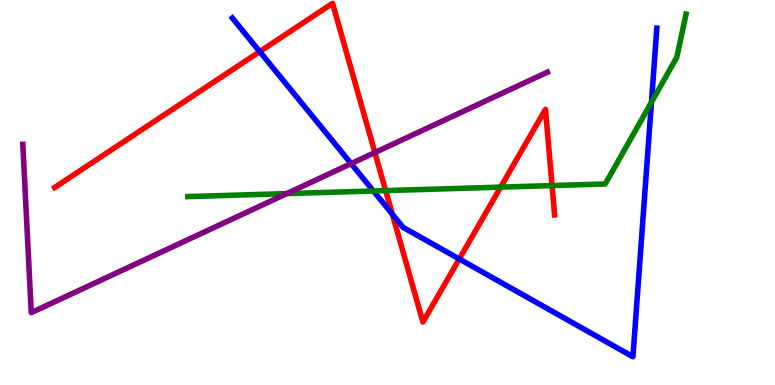[{'lines': ['blue', 'red'], 'intersections': [{'x': 3.35, 'y': 8.66}, {'x': 5.06, 'y': 4.44}, {'x': 5.93, 'y': 3.27}]}, {'lines': ['green', 'red'], 'intersections': [{'x': 4.98, 'y': 5.05}, {'x': 6.46, 'y': 5.14}, {'x': 7.12, 'y': 5.18}]}, {'lines': ['purple', 'red'], 'intersections': [{'x': 4.84, 'y': 6.04}]}, {'lines': ['blue', 'green'], 'intersections': [{'x': 4.82, 'y': 5.04}, {'x': 8.41, 'y': 7.35}]}, {'lines': ['blue', 'purple'], 'intersections': [{'x': 4.53, 'y': 5.75}]}, {'lines': ['green', 'purple'], 'intersections': [{'x': 3.7, 'y': 4.97}]}]